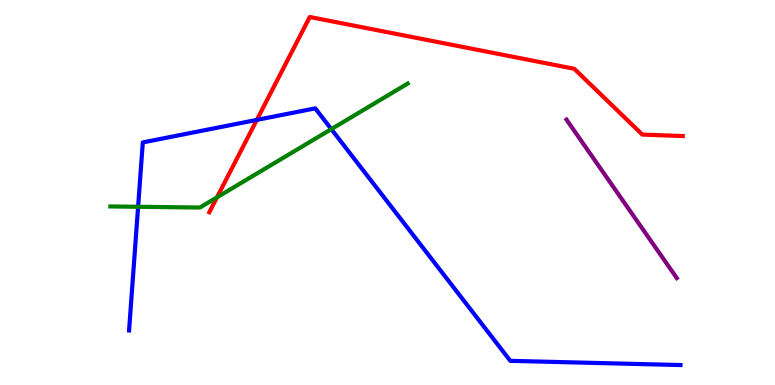[{'lines': ['blue', 'red'], 'intersections': [{'x': 3.31, 'y': 6.89}]}, {'lines': ['green', 'red'], 'intersections': [{'x': 2.8, 'y': 4.87}]}, {'lines': ['purple', 'red'], 'intersections': []}, {'lines': ['blue', 'green'], 'intersections': [{'x': 1.78, 'y': 4.63}, {'x': 4.28, 'y': 6.65}]}, {'lines': ['blue', 'purple'], 'intersections': []}, {'lines': ['green', 'purple'], 'intersections': []}]